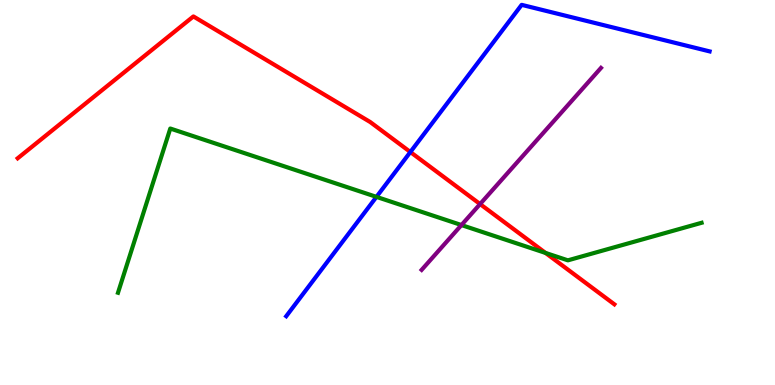[{'lines': ['blue', 'red'], 'intersections': [{'x': 5.3, 'y': 6.05}]}, {'lines': ['green', 'red'], 'intersections': [{'x': 7.04, 'y': 3.43}]}, {'lines': ['purple', 'red'], 'intersections': [{'x': 6.19, 'y': 4.7}]}, {'lines': ['blue', 'green'], 'intersections': [{'x': 4.86, 'y': 4.89}]}, {'lines': ['blue', 'purple'], 'intersections': []}, {'lines': ['green', 'purple'], 'intersections': [{'x': 5.95, 'y': 4.15}]}]